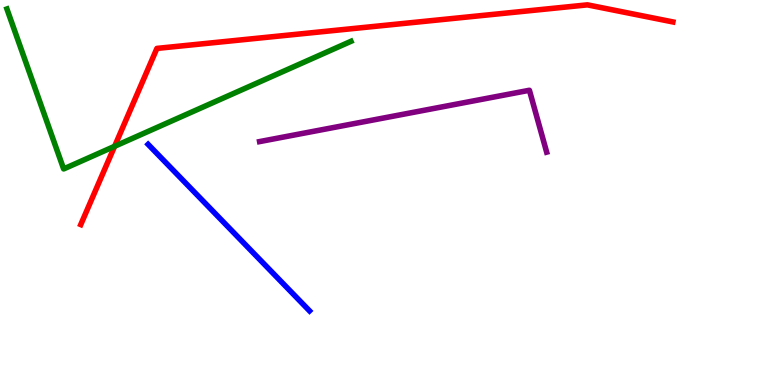[{'lines': ['blue', 'red'], 'intersections': []}, {'lines': ['green', 'red'], 'intersections': [{'x': 1.48, 'y': 6.2}]}, {'lines': ['purple', 'red'], 'intersections': []}, {'lines': ['blue', 'green'], 'intersections': []}, {'lines': ['blue', 'purple'], 'intersections': []}, {'lines': ['green', 'purple'], 'intersections': []}]